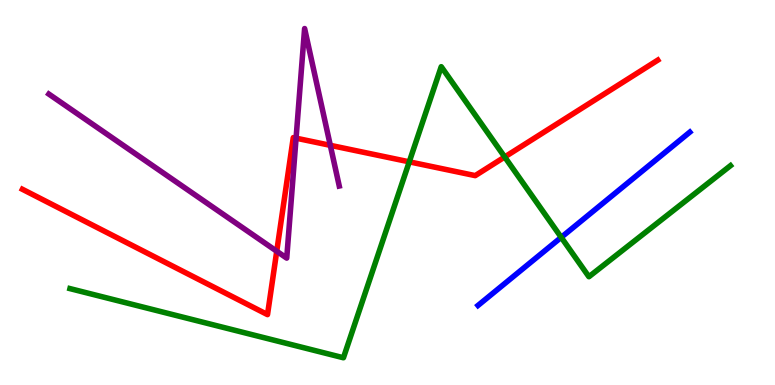[{'lines': ['blue', 'red'], 'intersections': []}, {'lines': ['green', 'red'], 'intersections': [{'x': 5.28, 'y': 5.8}, {'x': 6.51, 'y': 5.92}]}, {'lines': ['purple', 'red'], 'intersections': [{'x': 3.57, 'y': 3.47}, {'x': 3.82, 'y': 6.41}, {'x': 4.26, 'y': 6.23}]}, {'lines': ['blue', 'green'], 'intersections': [{'x': 7.24, 'y': 3.84}]}, {'lines': ['blue', 'purple'], 'intersections': []}, {'lines': ['green', 'purple'], 'intersections': []}]